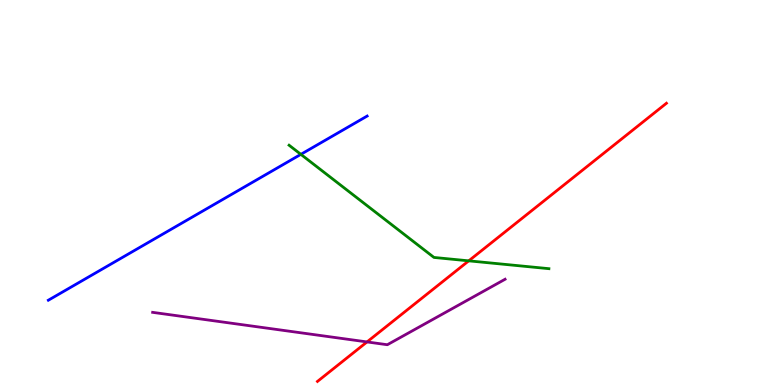[{'lines': ['blue', 'red'], 'intersections': []}, {'lines': ['green', 'red'], 'intersections': [{'x': 6.05, 'y': 3.22}]}, {'lines': ['purple', 'red'], 'intersections': [{'x': 4.74, 'y': 1.12}]}, {'lines': ['blue', 'green'], 'intersections': [{'x': 3.88, 'y': 5.99}]}, {'lines': ['blue', 'purple'], 'intersections': []}, {'lines': ['green', 'purple'], 'intersections': []}]